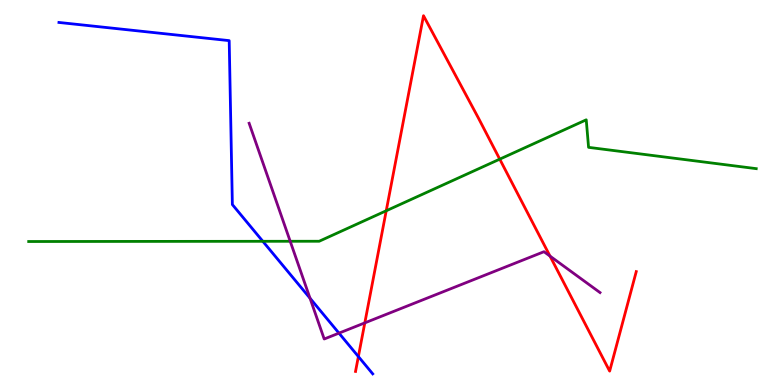[{'lines': ['blue', 'red'], 'intersections': [{'x': 4.62, 'y': 0.739}]}, {'lines': ['green', 'red'], 'intersections': [{'x': 4.98, 'y': 4.53}, {'x': 6.45, 'y': 5.87}]}, {'lines': ['purple', 'red'], 'intersections': [{'x': 4.71, 'y': 1.61}, {'x': 7.1, 'y': 3.35}]}, {'lines': ['blue', 'green'], 'intersections': [{'x': 3.39, 'y': 3.73}]}, {'lines': ['blue', 'purple'], 'intersections': [{'x': 4.0, 'y': 2.25}, {'x': 4.37, 'y': 1.35}]}, {'lines': ['green', 'purple'], 'intersections': [{'x': 3.74, 'y': 3.73}]}]